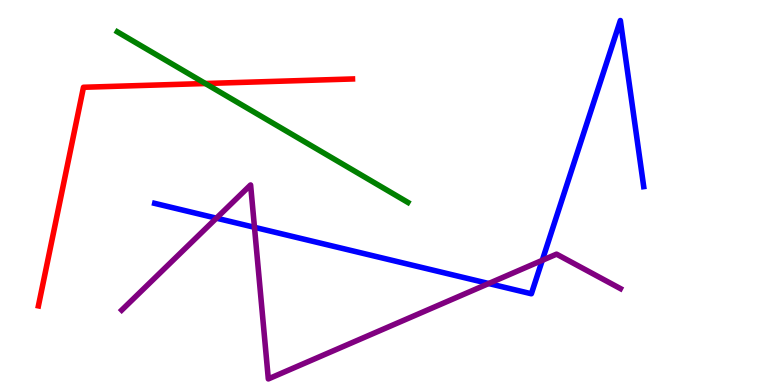[{'lines': ['blue', 'red'], 'intersections': []}, {'lines': ['green', 'red'], 'intersections': [{'x': 2.65, 'y': 7.83}]}, {'lines': ['purple', 'red'], 'intersections': []}, {'lines': ['blue', 'green'], 'intersections': []}, {'lines': ['blue', 'purple'], 'intersections': [{'x': 2.79, 'y': 4.33}, {'x': 3.28, 'y': 4.1}, {'x': 6.31, 'y': 2.64}, {'x': 7.0, 'y': 3.24}]}, {'lines': ['green', 'purple'], 'intersections': []}]